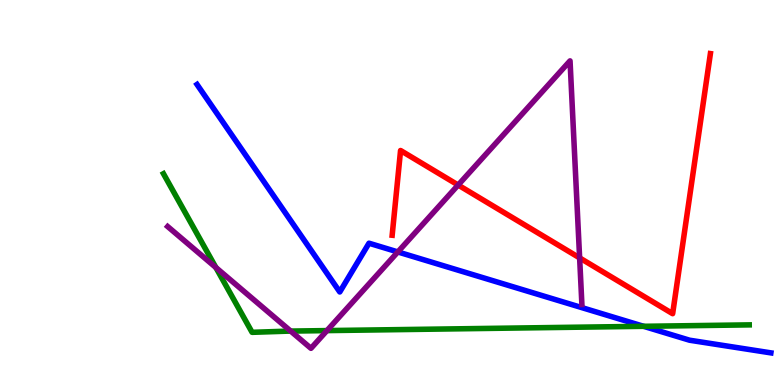[{'lines': ['blue', 'red'], 'intersections': []}, {'lines': ['green', 'red'], 'intersections': []}, {'lines': ['purple', 'red'], 'intersections': [{'x': 5.91, 'y': 5.19}, {'x': 7.48, 'y': 3.3}]}, {'lines': ['blue', 'green'], 'intersections': [{'x': 8.3, 'y': 1.52}]}, {'lines': ['blue', 'purple'], 'intersections': [{'x': 5.13, 'y': 3.46}]}, {'lines': ['green', 'purple'], 'intersections': [{'x': 2.79, 'y': 3.05}, {'x': 3.75, 'y': 1.4}, {'x': 4.22, 'y': 1.41}]}]